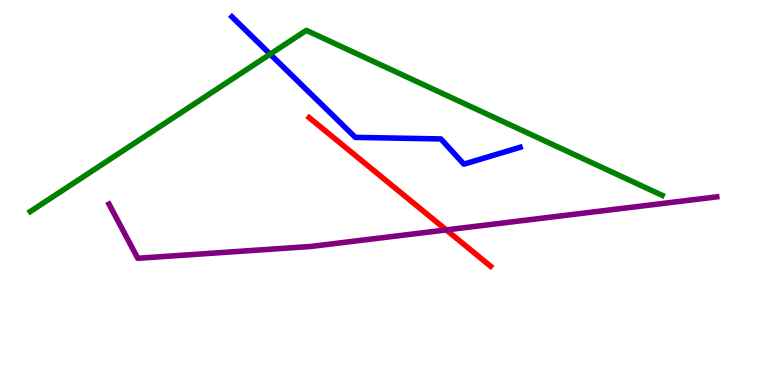[{'lines': ['blue', 'red'], 'intersections': []}, {'lines': ['green', 'red'], 'intersections': []}, {'lines': ['purple', 'red'], 'intersections': [{'x': 5.76, 'y': 4.03}]}, {'lines': ['blue', 'green'], 'intersections': [{'x': 3.49, 'y': 8.59}]}, {'lines': ['blue', 'purple'], 'intersections': []}, {'lines': ['green', 'purple'], 'intersections': []}]